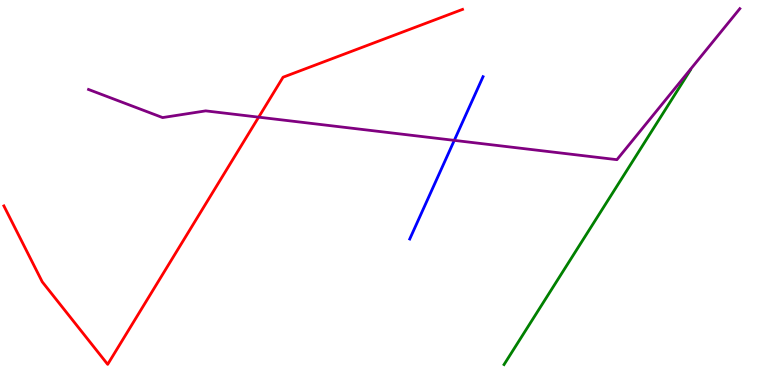[{'lines': ['blue', 'red'], 'intersections': []}, {'lines': ['green', 'red'], 'intersections': []}, {'lines': ['purple', 'red'], 'intersections': [{'x': 3.34, 'y': 6.96}]}, {'lines': ['blue', 'green'], 'intersections': []}, {'lines': ['blue', 'purple'], 'intersections': [{'x': 5.86, 'y': 6.35}]}, {'lines': ['green', 'purple'], 'intersections': []}]